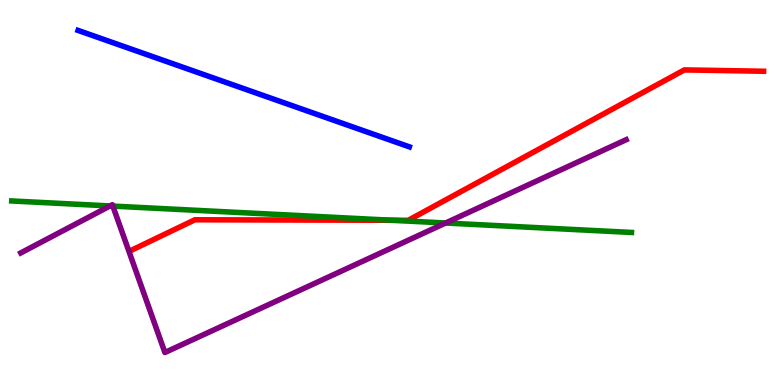[{'lines': ['blue', 'red'], 'intersections': []}, {'lines': ['green', 'red'], 'intersections': [{'x': 5.05, 'y': 4.28}]}, {'lines': ['purple', 'red'], 'intersections': []}, {'lines': ['blue', 'green'], 'intersections': []}, {'lines': ['blue', 'purple'], 'intersections': []}, {'lines': ['green', 'purple'], 'intersections': [{'x': 1.42, 'y': 4.65}, {'x': 1.46, 'y': 4.65}, {'x': 5.75, 'y': 4.21}]}]